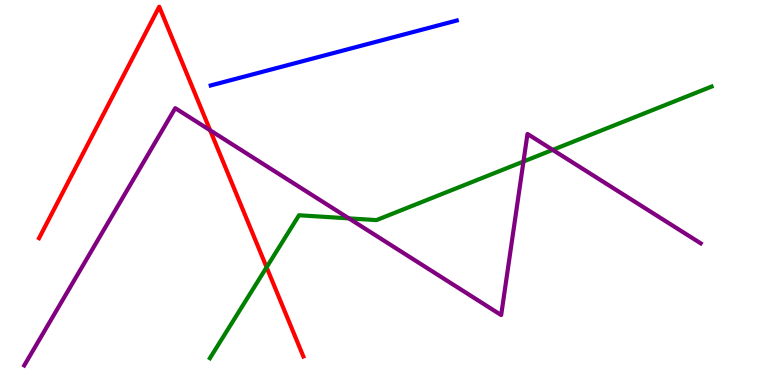[{'lines': ['blue', 'red'], 'intersections': []}, {'lines': ['green', 'red'], 'intersections': [{'x': 3.44, 'y': 3.06}]}, {'lines': ['purple', 'red'], 'intersections': [{'x': 2.71, 'y': 6.62}]}, {'lines': ['blue', 'green'], 'intersections': []}, {'lines': ['blue', 'purple'], 'intersections': []}, {'lines': ['green', 'purple'], 'intersections': [{'x': 4.5, 'y': 4.33}, {'x': 6.75, 'y': 5.8}, {'x': 7.13, 'y': 6.11}]}]